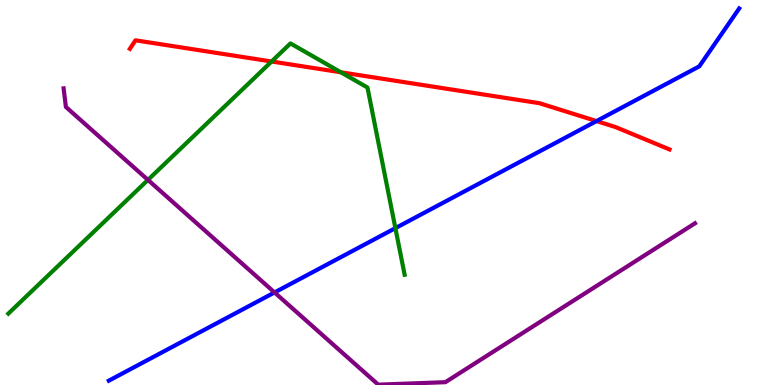[{'lines': ['blue', 'red'], 'intersections': [{'x': 7.7, 'y': 6.85}]}, {'lines': ['green', 'red'], 'intersections': [{'x': 3.5, 'y': 8.4}, {'x': 4.4, 'y': 8.12}]}, {'lines': ['purple', 'red'], 'intersections': []}, {'lines': ['blue', 'green'], 'intersections': [{'x': 5.1, 'y': 4.07}]}, {'lines': ['blue', 'purple'], 'intersections': [{'x': 3.54, 'y': 2.4}]}, {'lines': ['green', 'purple'], 'intersections': [{'x': 1.91, 'y': 5.33}]}]